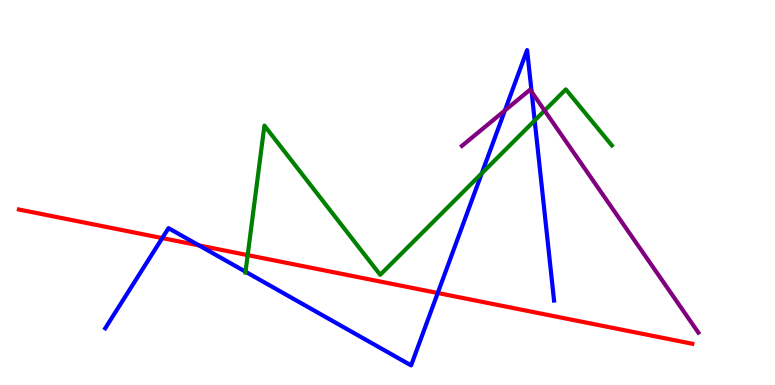[{'lines': ['blue', 'red'], 'intersections': [{'x': 2.09, 'y': 3.82}, {'x': 2.57, 'y': 3.63}, {'x': 5.65, 'y': 2.39}]}, {'lines': ['green', 'red'], 'intersections': [{'x': 3.2, 'y': 3.37}]}, {'lines': ['purple', 'red'], 'intersections': []}, {'lines': ['blue', 'green'], 'intersections': [{'x': 3.17, 'y': 2.94}, {'x': 6.22, 'y': 5.5}, {'x': 6.9, 'y': 6.87}]}, {'lines': ['blue', 'purple'], 'intersections': [{'x': 6.51, 'y': 7.13}, {'x': 6.86, 'y': 7.61}]}, {'lines': ['green', 'purple'], 'intersections': [{'x': 7.03, 'y': 7.13}]}]